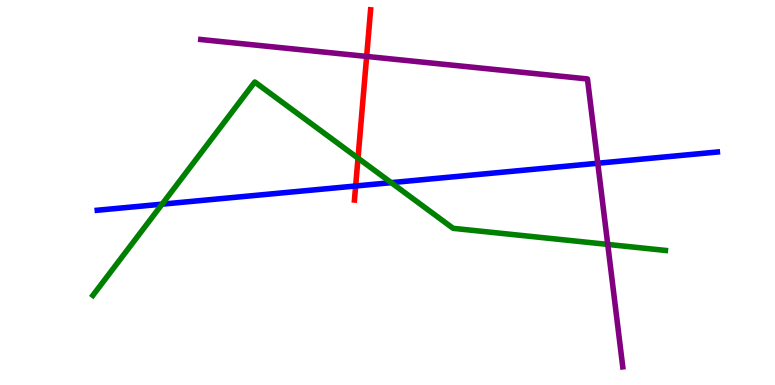[{'lines': ['blue', 'red'], 'intersections': [{'x': 4.59, 'y': 5.17}]}, {'lines': ['green', 'red'], 'intersections': [{'x': 4.62, 'y': 5.89}]}, {'lines': ['purple', 'red'], 'intersections': [{'x': 4.73, 'y': 8.53}]}, {'lines': ['blue', 'green'], 'intersections': [{'x': 2.09, 'y': 4.7}, {'x': 5.05, 'y': 5.26}]}, {'lines': ['blue', 'purple'], 'intersections': [{'x': 7.71, 'y': 5.76}]}, {'lines': ['green', 'purple'], 'intersections': [{'x': 7.84, 'y': 3.65}]}]